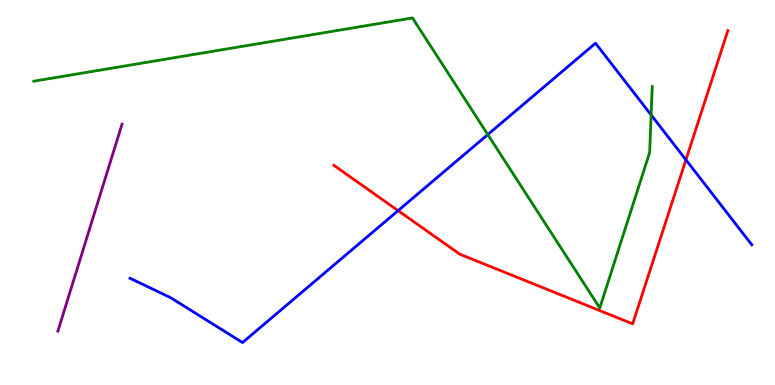[{'lines': ['blue', 'red'], 'intersections': [{'x': 5.14, 'y': 4.53}, {'x': 8.85, 'y': 5.85}]}, {'lines': ['green', 'red'], 'intersections': []}, {'lines': ['purple', 'red'], 'intersections': []}, {'lines': ['blue', 'green'], 'intersections': [{'x': 6.29, 'y': 6.5}, {'x': 8.4, 'y': 7.01}]}, {'lines': ['blue', 'purple'], 'intersections': []}, {'lines': ['green', 'purple'], 'intersections': []}]